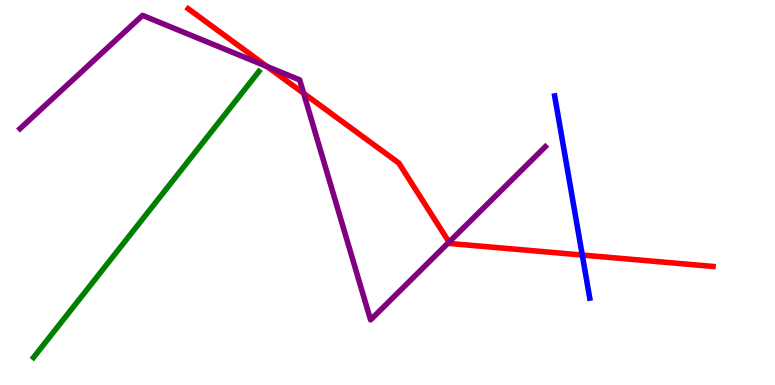[{'lines': ['blue', 'red'], 'intersections': [{'x': 7.51, 'y': 3.38}]}, {'lines': ['green', 'red'], 'intersections': []}, {'lines': ['purple', 'red'], 'intersections': [{'x': 3.45, 'y': 8.27}, {'x': 3.92, 'y': 7.58}, {'x': 5.79, 'y': 3.71}]}, {'lines': ['blue', 'green'], 'intersections': []}, {'lines': ['blue', 'purple'], 'intersections': []}, {'lines': ['green', 'purple'], 'intersections': []}]